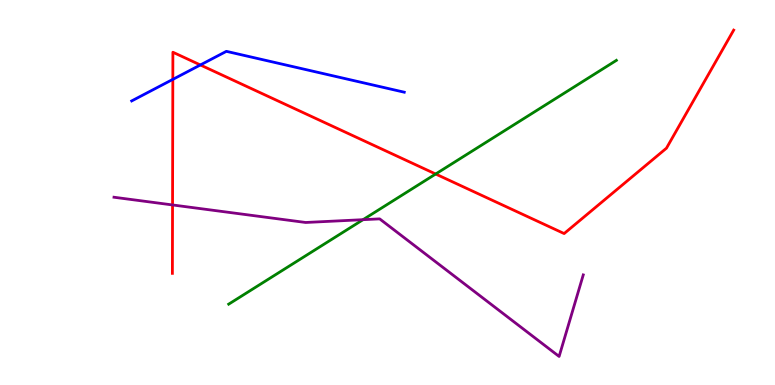[{'lines': ['blue', 'red'], 'intersections': [{'x': 2.23, 'y': 7.94}, {'x': 2.59, 'y': 8.31}]}, {'lines': ['green', 'red'], 'intersections': [{'x': 5.62, 'y': 5.48}]}, {'lines': ['purple', 'red'], 'intersections': [{'x': 2.23, 'y': 4.68}]}, {'lines': ['blue', 'green'], 'intersections': []}, {'lines': ['blue', 'purple'], 'intersections': []}, {'lines': ['green', 'purple'], 'intersections': [{'x': 4.68, 'y': 4.29}]}]